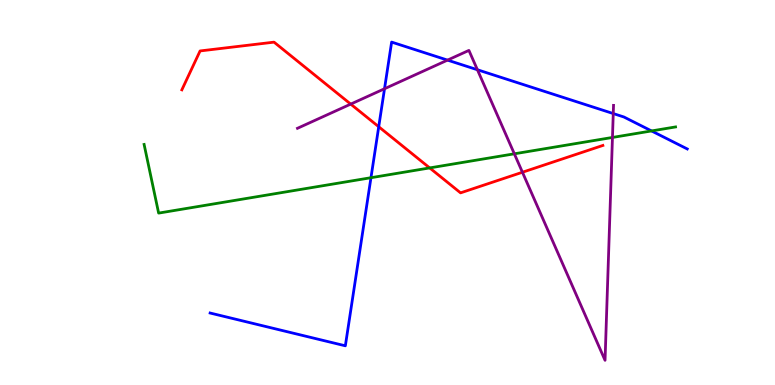[{'lines': ['blue', 'red'], 'intersections': [{'x': 4.89, 'y': 6.71}]}, {'lines': ['green', 'red'], 'intersections': [{'x': 5.54, 'y': 5.64}]}, {'lines': ['purple', 'red'], 'intersections': [{'x': 4.53, 'y': 7.3}, {'x': 6.74, 'y': 5.53}]}, {'lines': ['blue', 'green'], 'intersections': [{'x': 4.79, 'y': 5.38}, {'x': 8.41, 'y': 6.6}]}, {'lines': ['blue', 'purple'], 'intersections': [{'x': 4.96, 'y': 7.69}, {'x': 5.77, 'y': 8.44}, {'x': 6.16, 'y': 8.19}, {'x': 7.91, 'y': 7.05}]}, {'lines': ['green', 'purple'], 'intersections': [{'x': 6.64, 'y': 6.0}, {'x': 7.9, 'y': 6.43}]}]